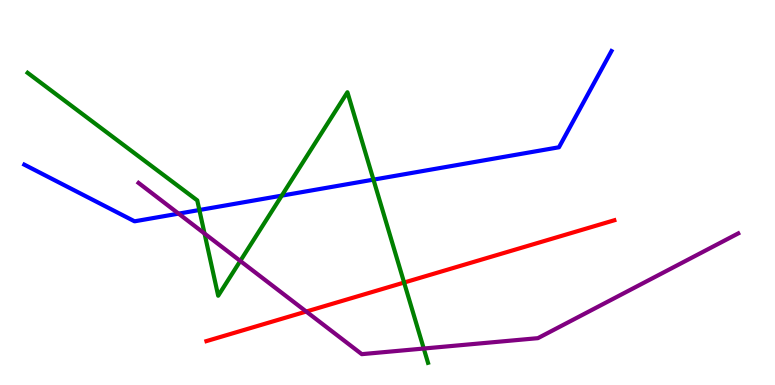[{'lines': ['blue', 'red'], 'intersections': []}, {'lines': ['green', 'red'], 'intersections': [{'x': 5.21, 'y': 2.66}]}, {'lines': ['purple', 'red'], 'intersections': [{'x': 3.95, 'y': 1.91}]}, {'lines': ['blue', 'green'], 'intersections': [{'x': 2.57, 'y': 4.55}, {'x': 3.64, 'y': 4.92}, {'x': 4.82, 'y': 5.33}]}, {'lines': ['blue', 'purple'], 'intersections': [{'x': 2.3, 'y': 4.45}]}, {'lines': ['green', 'purple'], 'intersections': [{'x': 2.64, 'y': 3.93}, {'x': 3.1, 'y': 3.22}, {'x': 5.47, 'y': 0.947}]}]